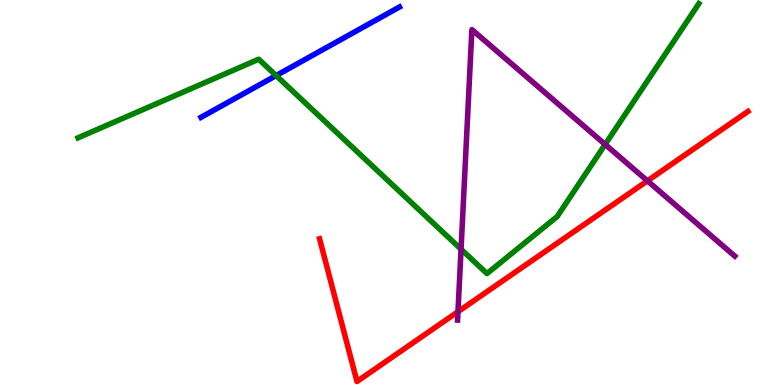[{'lines': ['blue', 'red'], 'intersections': []}, {'lines': ['green', 'red'], 'intersections': []}, {'lines': ['purple', 'red'], 'intersections': [{'x': 5.91, 'y': 1.9}, {'x': 8.35, 'y': 5.3}]}, {'lines': ['blue', 'green'], 'intersections': [{'x': 3.56, 'y': 8.04}]}, {'lines': ['blue', 'purple'], 'intersections': []}, {'lines': ['green', 'purple'], 'intersections': [{'x': 5.95, 'y': 3.53}, {'x': 7.81, 'y': 6.25}]}]